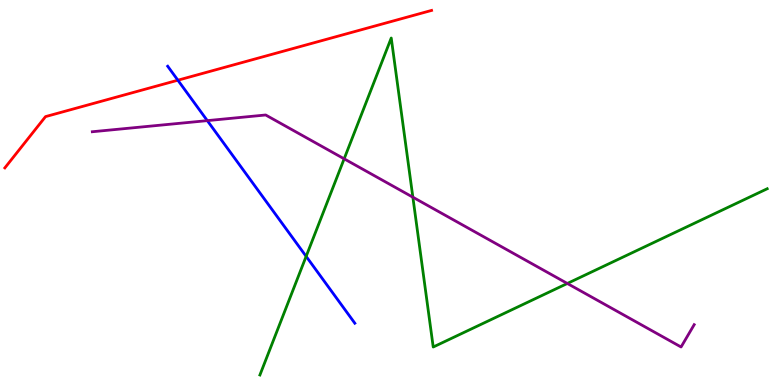[{'lines': ['blue', 'red'], 'intersections': [{'x': 2.3, 'y': 7.92}]}, {'lines': ['green', 'red'], 'intersections': []}, {'lines': ['purple', 'red'], 'intersections': []}, {'lines': ['blue', 'green'], 'intersections': [{'x': 3.95, 'y': 3.34}]}, {'lines': ['blue', 'purple'], 'intersections': [{'x': 2.67, 'y': 6.87}]}, {'lines': ['green', 'purple'], 'intersections': [{'x': 4.44, 'y': 5.87}, {'x': 5.33, 'y': 4.88}, {'x': 7.32, 'y': 2.64}]}]